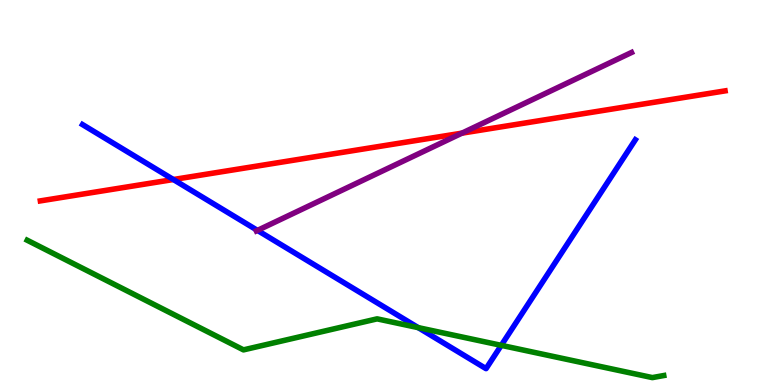[{'lines': ['blue', 'red'], 'intersections': [{'x': 2.24, 'y': 5.34}]}, {'lines': ['green', 'red'], 'intersections': []}, {'lines': ['purple', 'red'], 'intersections': [{'x': 5.96, 'y': 6.54}]}, {'lines': ['blue', 'green'], 'intersections': [{'x': 5.4, 'y': 1.49}, {'x': 6.47, 'y': 1.03}]}, {'lines': ['blue', 'purple'], 'intersections': [{'x': 3.32, 'y': 4.02}]}, {'lines': ['green', 'purple'], 'intersections': []}]